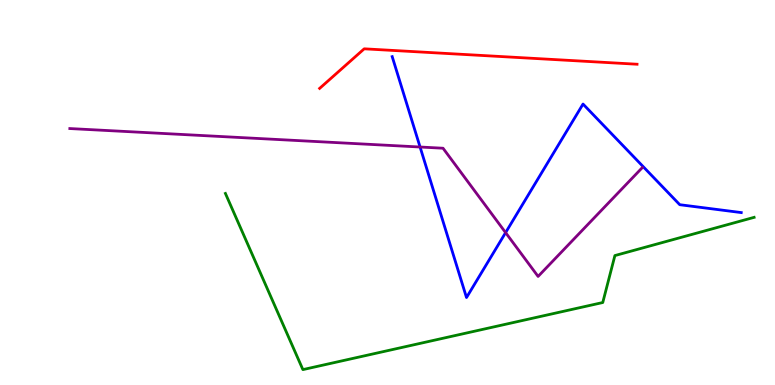[{'lines': ['blue', 'red'], 'intersections': []}, {'lines': ['green', 'red'], 'intersections': []}, {'lines': ['purple', 'red'], 'intersections': []}, {'lines': ['blue', 'green'], 'intersections': []}, {'lines': ['blue', 'purple'], 'intersections': [{'x': 5.42, 'y': 6.18}, {'x': 6.52, 'y': 3.96}]}, {'lines': ['green', 'purple'], 'intersections': []}]